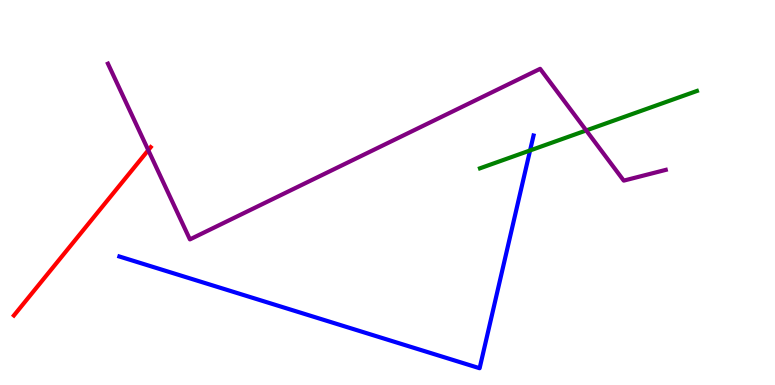[{'lines': ['blue', 'red'], 'intersections': []}, {'lines': ['green', 'red'], 'intersections': []}, {'lines': ['purple', 'red'], 'intersections': [{'x': 1.91, 'y': 6.1}]}, {'lines': ['blue', 'green'], 'intersections': [{'x': 6.84, 'y': 6.09}]}, {'lines': ['blue', 'purple'], 'intersections': []}, {'lines': ['green', 'purple'], 'intersections': [{'x': 7.56, 'y': 6.61}]}]